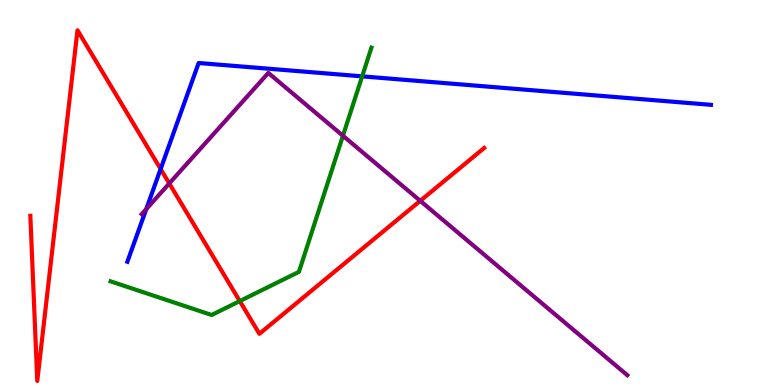[{'lines': ['blue', 'red'], 'intersections': [{'x': 2.07, 'y': 5.61}]}, {'lines': ['green', 'red'], 'intersections': [{'x': 3.09, 'y': 2.18}]}, {'lines': ['purple', 'red'], 'intersections': [{'x': 2.18, 'y': 5.24}, {'x': 5.42, 'y': 4.78}]}, {'lines': ['blue', 'green'], 'intersections': [{'x': 4.67, 'y': 8.02}]}, {'lines': ['blue', 'purple'], 'intersections': [{'x': 1.89, 'y': 4.57}]}, {'lines': ['green', 'purple'], 'intersections': [{'x': 4.43, 'y': 6.47}]}]